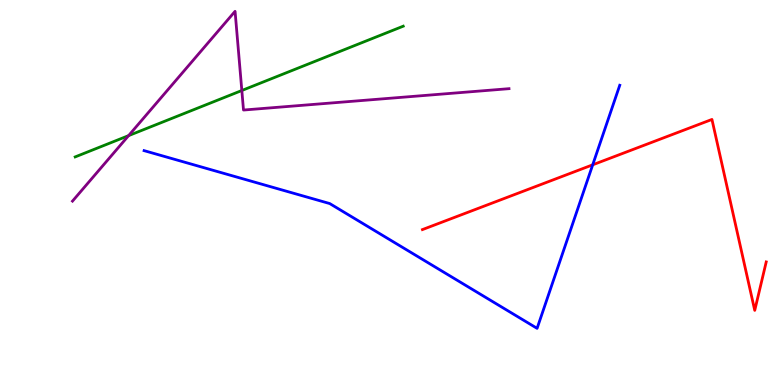[{'lines': ['blue', 'red'], 'intersections': [{'x': 7.65, 'y': 5.72}]}, {'lines': ['green', 'red'], 'intersections': []}, {'lines': ['purple', 'red'], 'intersections': []}, {'lines': ['blue', 'green'], 'intersections': []}, {'lines': ['blue', 'purple'], 'intersections': []}, {'lines': ['green', 'purple'], 'intersections': [{'x': 1.66, 'y': 6.48}, {'x': 3.12, 'y': 7.65}]}]